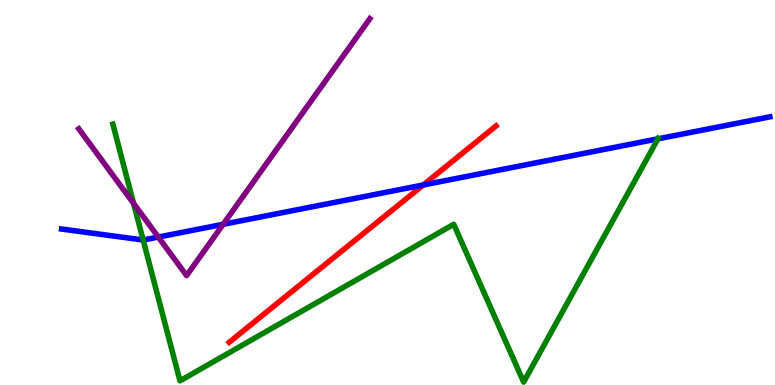[{'lines': ['blue', 'red'], 'intersections': [{'x': 5.46, 'y': 5.2}]}, {'lines': ['green', 'red'], 'intersections': []}, {'lines': ['purple', 'red'], 'intersections': []}, {'lines': ['blue', 'green'], 'intersections': [{'x': 1.85, 'y': 3.77}, {'x': 8.49, 'y': 6.39}]}, {'lines': ['blue', 'purple'], 'intersections': [{'x': 2.04, 'y': 3.84}, {'x': 2.88, 'y': 4.17}]}, {'lines': ['green', 'purple'], 'intersections': [{'x': 1.72, 'y': 4.72}]}]